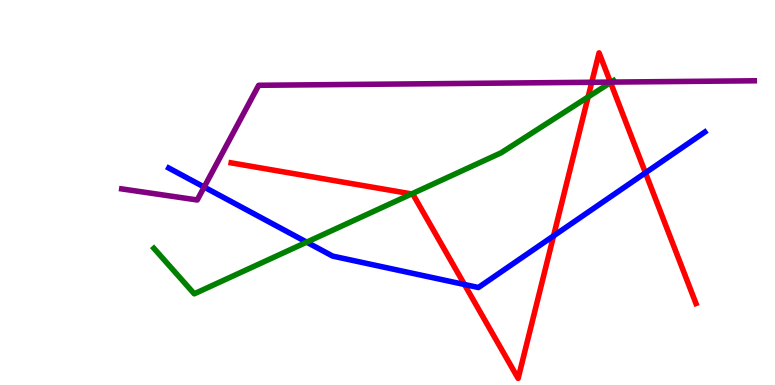[{'lines': ['blue', 'red'], 'intersections': [{'x': 5.99, 'y': 2.61}, {'x': 7.14, 'y': 3.87}, {'x': 8.33, 'y': 5.51}]}, {'lines': ['green', 'red'], 'intersections': [{'x': 5.31, 'y': 4.96}, {'x': 7.59, 'y': 7.48}, {'x': 7.88, 'y': 7.86}]}, {'lines': ['purple', 'red'], 'intersections': [{'x': 7.64, 'y': 7.86}, {'x': 7.88, 'y': 7.87}]}, {'lines': ['blue', 'green'], 'intersections': [{'x': 3.96, 'y': 3.71}]}, {'lines': ['blue', 'purple'], 'intersections': [{'x': 2.63, 'y': 5.14}]}, {'lines': ['green', 'purple'], 'intersections': [{'x': 7.89, 'y': 7.87}]}]